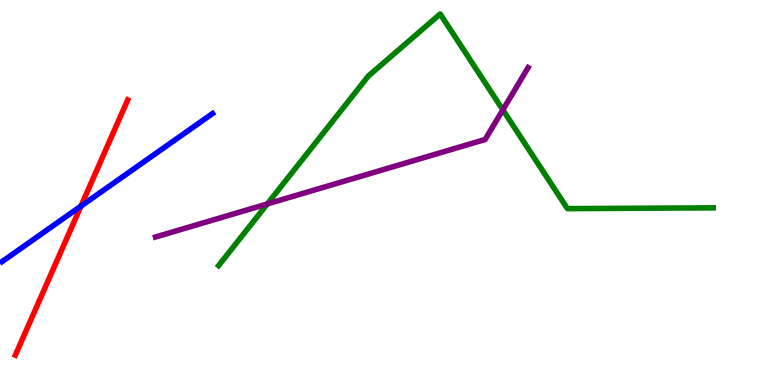[{'lines': ['blue', 'red'], 'intersections': [{'x': 1.04, 'y': 4.65}]}, {'lines': ['green', 'red'], 'intersections': []}, {'lines': ['purple', 'red'], 'intersections': []}, {'lines': ['blue', 'green'], 'intersections': []}, {'lines': ['blue', 'purple'], 'intersections': []}, {'lines': ['green', 'purple'], 'intersections': [{'x': 3.45, 'y': 4.7}, {'x': 6.49, 'y': 7.15}]}]